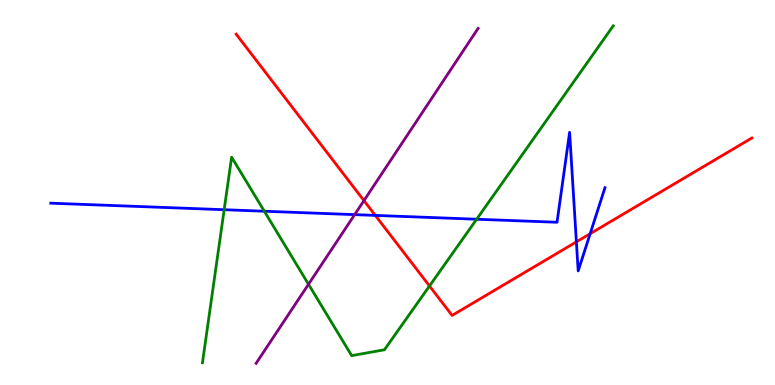[{'lines': ['blue', 'red'], 'intersections': [{'x': 4.84, 'y': 4.4}, {'x': 7.44, 'y': 3.72}, {'x': 7.62, 'y': 3.93}]}, {'lines': ['green', 'red'], 'intersections': [{'x': 5.54, 'y': 2.57}]}, {'lines': ['purple', 'red'], 'intersections': [{'x': 4.7, 'y': 4.79}]}, {'lines': ['blue', 'green'], 'intersections': [{'x': 2.89, 'y': 4.55}, {'x': 3.41, 'y': 4.51}, {'x': 6.15, 'y': 4.31}]}, {'lines': ['blue', 'purple'], 'intersections': [{'x': 4.58, 'y': 4.43}]}, {'lines': ['green', 'purple'], 'intersections': [{'x': 3.98, 'y': 2.62}]}]